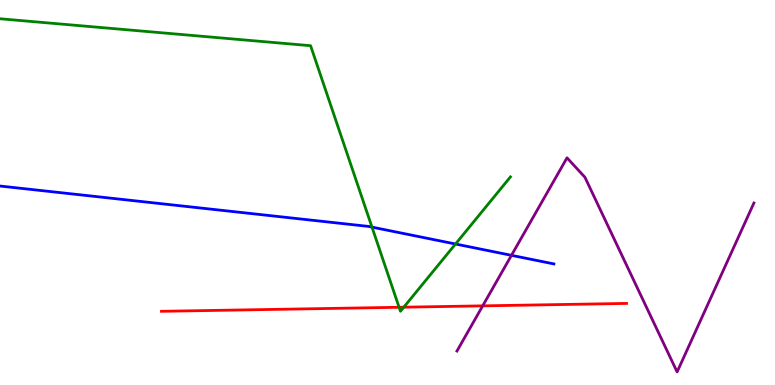[{'lines': ['blue', 'red'], 'intersections': []}, {'lines': ['green', 'red'], 'intersections': [{'x': 5.15, 'y': 2.02}, {'x': 5.21, 'y': 2.02}]}, {'lines': ['purple', 'red'], 'intersections': [{'x': 6.23, 'y': 2.06}]}, {'lines': ['blue', 'green'], 'intersections': [{'x': 4.8, 'y': 4.1}, {'x': 5.88, 'y': 3.66}]}, {'lines': ['blue', 'purple'], 'intersections': [{'x': 6.6, 'y': 3.37}]}, {'lines': ['green', 'purple'], 'intersections': []}]